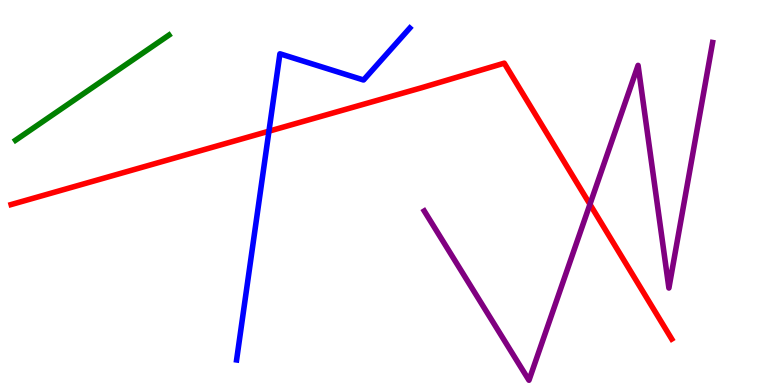[{'lines': ['blue', 'red'], 'intersections': [{'x': 3.47, 'y': 6.59}]}, {'lines': ['green', 'red'], 'intersections': []}, {'lines': ['purple', 'red'], 'intersections': [{'x': 7.61, 'y': 4.69}]}, {'lines': ['blue', 'green'], 'intersections': []}, {'lines': ['blue', 'purple'], 'intersections': []}, {'lines': ['green', 'purple'], 'intersections': []}]